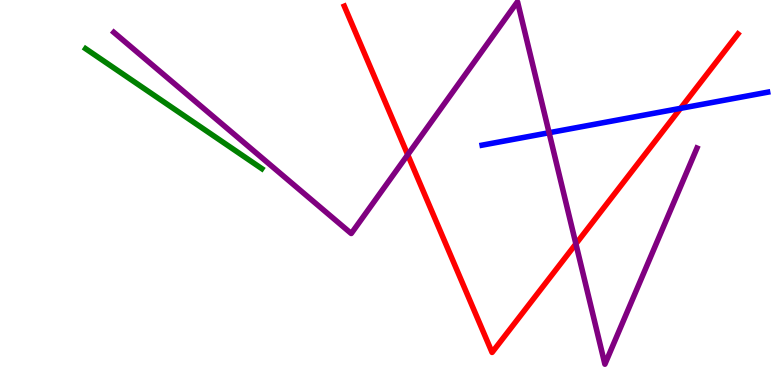[{'lines': ['blue', 'red'], 'intersections': [{'x': 8.78, 'y': 7.19}]}, {'lines': ['green', 'red'], 'intersections': []}, {'lines': ['purple', 'red'], 'intersections': [{'x': 5.26, 'y': 5.98}, {'x': 7.43, 'y': 3.67}]}, {'lines': ['blue', 'green'], 'intersections': []}, {'lines': ['blue', 'purple'], 'intersections': [{'x': 7.09, 'y': 6.55}]}, {'lines': ['green', 'purple'], 'intersections': []}]